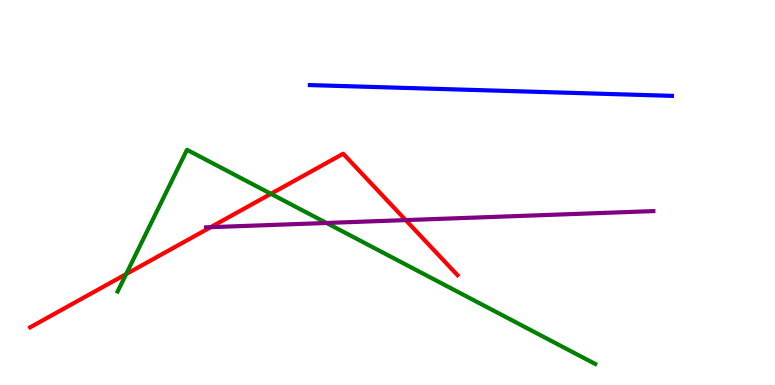[{'lines': ['blue', 'red'], 'intersections': []}, {'lines': ['green', 'red'], 'intersections': [{'x': 1.63, 'y': 2.88}, {'x': 3.5, 'y': 4.97}]}, {'lines': ['purple', 'red'], 'intersections': [{'x': 2.72, 'y': 4.1}, {'x': 5.23, 'y': 4.28}]}, {'lines': ['blue', 'green'], 'intersections': []}, {'lines': ['blue', 'purple'], 'intersections': []}, {'lines': ['green', 'purple'], 'intersections': [{'x': 4.21, 'y': 4.21}]}]